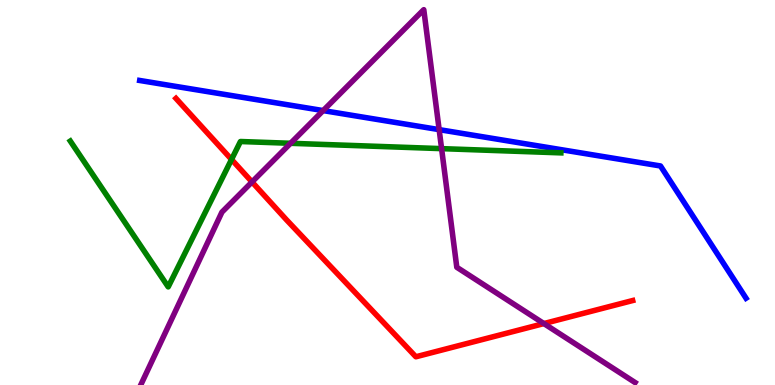[{'lines': ['blue', 'red'], 'intersections': []}, {'lines': ['green', 'red'], 'intersections': [{'x': 2.99, 'y': 5.86}]}, {'lines': ['purple', 'red'], 'intersections': [{'x': 3.25, 'y': 5.27}, {'x': 7.02, 'y': 1.6}]}, {'lines': ['blue', 'green'], 'intersections': []}, {'lines': ['blue', 'purple'], 'intersections': [{'x': 4.17, 'y': 7.13}, {'x': 5.67, 'y': 6.63}]}, {'lines': ['green', 'purple'], 'intersections': [{'x': 3.75, 'y': 6.28}, {'x': 5.7, 'y': 6.14}]}]